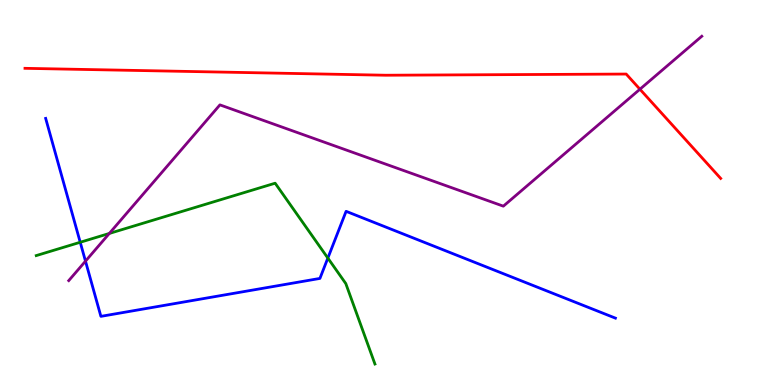[{'lines': ['blue', 'red'], 'intersections': []}, {'lines': ['green', 'red'], 'intersections': []}, {'lines': ['purple', 'red'], 'intersections': [{'x': 8.26, 'y': 7.68}]}, {'lines': ['blue', 'green'], 'intersections': [{'x': 1.04, 'y': 3.71}, {'x': 4.23, 'y': 3.3}]}, {'lines': ['blue', 'purple'], 'intersections': [{'x': 1.1, 'y': 3.22}]}, {'lines': ['green', 'purple'], 'intersections': [{'x': 1.41, 'y': 3.94}]}]